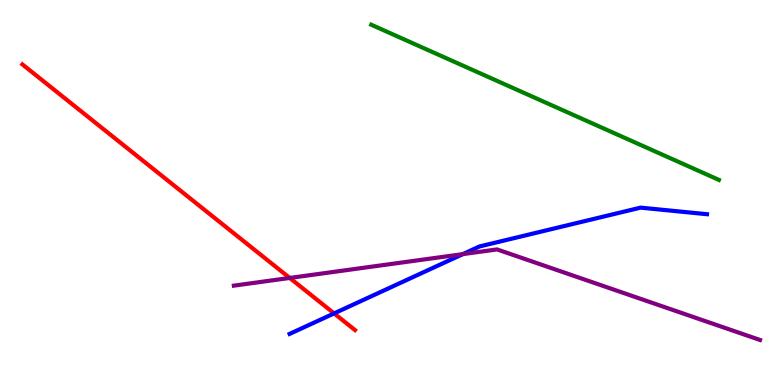[{'lines': ['blue', 'red'], 'intersections': [{'x': 4.31, 'y': 1.86}]}, {'lines': ['green', 'red'], 'intersections': []}, {'lines': ['purple', 'red'], 'intersections': [{'x': 3.74, 'y': 2.78}]}, {'lines': ['blue', 'green'], 'intersections': []}, {'lines': ['blue', 'purple'], 'intersections': [{'x': 5.97, 'y': 3.4}]}, {'lines': ['green', 'purple'], 'intersections': []}]